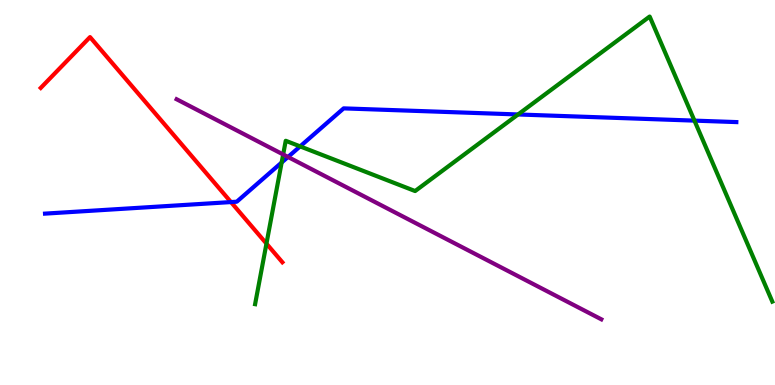[{'lines': ['blue', 'red'], 'intersections': [{'x': 2.98, 'y': 4.75}]}, {'lines': ['green', 'red'], 'intersections': [{'x': 3.44, 'y': 3.67}]}, {'lines': ['purple', 'red'], 'intersections': []}, {'lines': ['blue', 'green'], 'intersections': [{'x': 3.63, 'y': 5.78}, {'x': 3.87, 'y': 6.2}, {'x': 6.68, 'y': 7.03}, {'x': 8.96, 'y': 6.87}]}, {'lines': ['blue', 'purple'], 'intersections': [{'x': 3.72, 'y': 5.92}]}, {'lines': ['green', 'purple'], 'intersections': [{'x': 3.65, 'y': 5.99}]}]